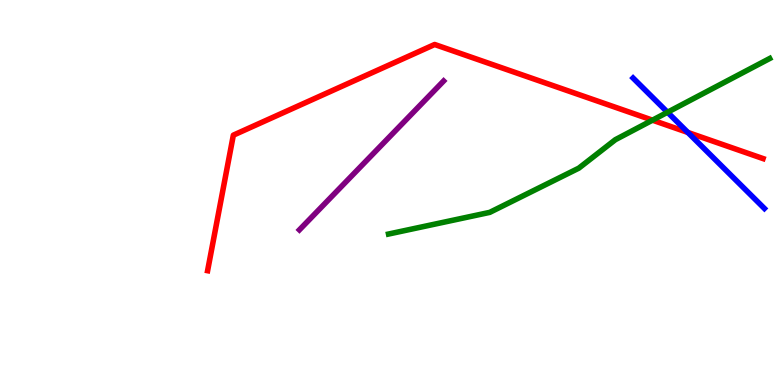[{'lines': ['blue', 'red'], 'intersections': [{'x': 8.88, 'y': 6.56}]}, {'lines': ['green', 'red'], 'intersections': [{'x': 8.42, 'y': 6.88}]}, {'lines': ['purple', 'red'], 'intersections': []}, {'lines': ['blue', 'green'], 'intersections': [{'x': 8.61, 'y': 7.08}]}, {'lines': ['blue', 'purple'], 'intersections': []}, {'lines': ['green', 'purple'], 'intersections': []}]